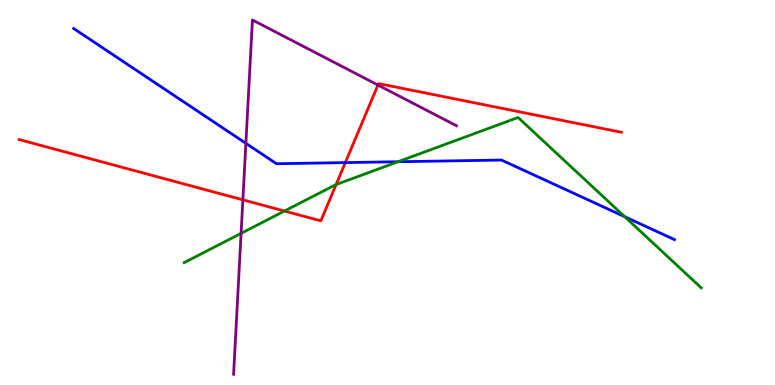[{'lines': ['blue', 'red'], 'intersections': [{'x': 4.46, 'y': 5.78}]}, {'lines': ['green', 'red'], 'intersections': [{'x': 3.67, 'y': 4.52}, {'x': 4.34, 'y': 5.21}]}, {'lines': ['purple', 'red'], 'intersections': [{'x': 3.13, 'y': 4.81}, {'x': 4.88, 'y': 7.79}]}, {'lines': ['blue', 'green'], 'intersections': [{'x': 5.14, 'y': 5.8}, {'x': 8.06, 'y': 4.37}]}, {'lines': ['blue', 'purple'], 'intersections': [{'x': 3.17, 'y': 6.28}]}, {'lines': ['green', 'purple'], 'intersections': [{'x': 3.11, 'y': 3.94}]}]